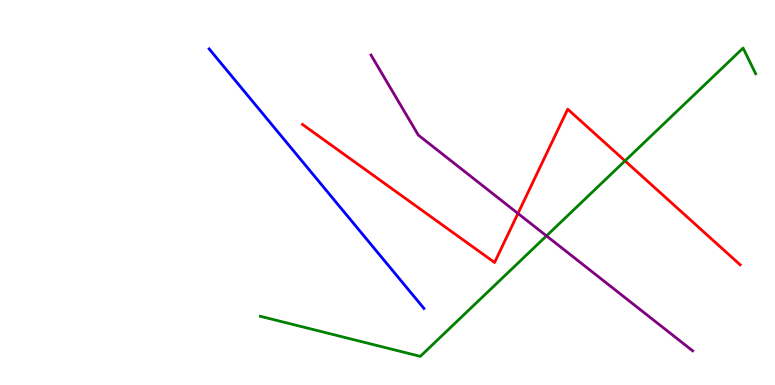[{'lines': ['blue', 'red'], 'intersections': []}, {'lines': ['green', 'red'], 'intersections': [{'x': 8.06, 'y': 5.82}]}, {'lines': ['purple', 'red'], 'intersections': [{'x': 6.68, 'y': 4.46}]}, {'lines': ['blue', 'green'], 'intersections': []}, {'lines': ['blue', 'purple'], 'intersections': []}, {'lines': ['green', 'purple'], 'intersections': [{'x': 7.05, 'y': 3.87}]}]